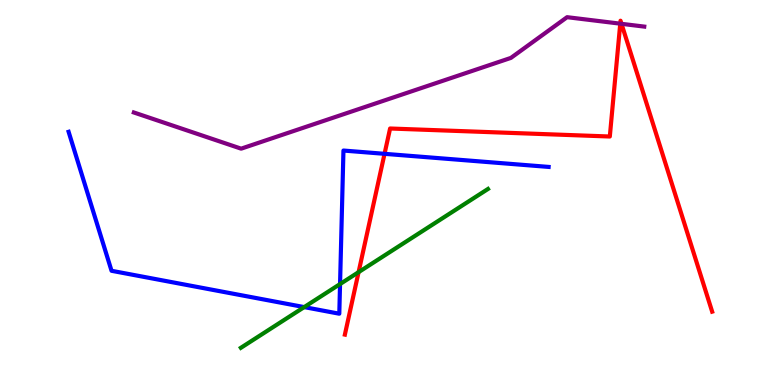[{'lines': ['blue', 'red'], 'intersections': [{'x': 4.96, 'y': 6.0}]}, {'lines': ['green', 'red'], 'intersections': [{'x': 4.63, 'y': 2.93}]}, {'lines': ['purple', 'red'], 'intersections': [{'x': 8.0, 'y': 9.39}, {'x': 8.02, 'y': 9.38}]}, {'lines': ['blue', 'green'], 'intersections': [{'x': 3.93, 'y': 2.02}, {'x': 4.39, 'y': 2.62}]}, {'lines': ['blue', 'purple'], 'intersections': []}, {'lines': ['green', 'purple'], 'intersections': []}]